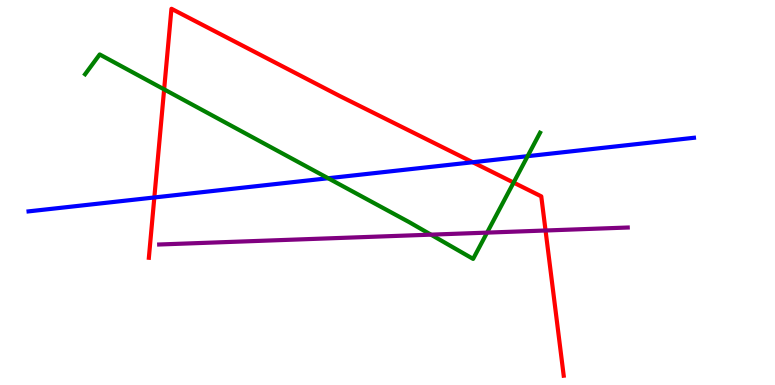[{'lines': ['blue', 'red'], 'intersections': [{'x': 1.99, 'y': 4.87}, {'x': 6.1, 'y': 5.79}]}, {'lines': ['green', 'red'], 'intersections': [{'x': 2.12, 'y': 7.68}, {'x': 6.63, 'y': 5.26}]}, {'lines': ['purple', 'red'], 'intersections': [{'x': 7.04, 'y': 4.01}]}, {'lines': ['blue', 'green'], 'intersections': [{'x': 4.23, 'y': 5.37}, {'x': 6.81, 'y': 5.94}]}, {'lines': ['blue', 'purple'], 'intersections': []}, {'lines': ['green', 'purple'], 'intersections': [{'x': 5.56, 'y': 3.91}, {'x': 6.28, 'y': 3.96}]}]